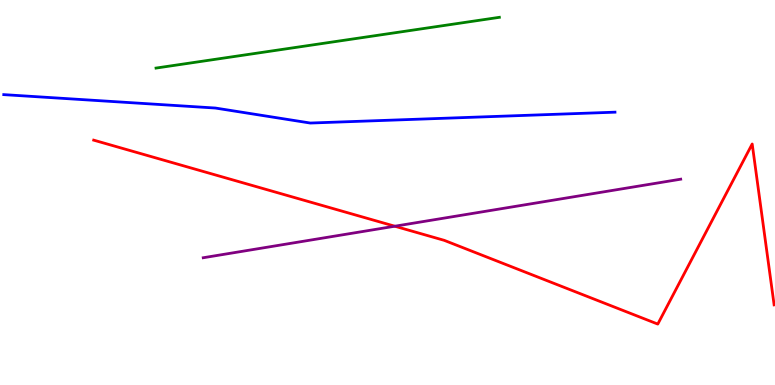[{'lines': ['blue', 'red'], 'intersections': []}, {'lines': ['green', 'red'], 'intersections': []}, {'lines': ['purple', 'red'], 'intersections': [{'x': 5.09, 'y': 4.12}]}, {'lines': ['blue', 'green'], 'intersections': []}, {'lines': ['blue', 'purple'], 'intersections': []}, {'lines': ['green', 'purple'], 'intersections': []}]